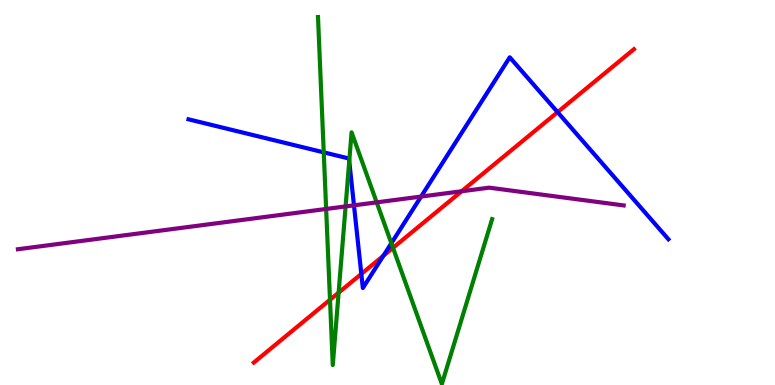[{'lines': ['blue', 'red'], 'intersections': [{'x': 4.66, 'y': 2.88}, {'x': 4.95, 'y': 3.36}, {'x': 7.19, 'y': 7.09}]}, {'lines': ['green', 'red'], 'intersections': [{'x': 4.26, 'y': 2.21}, {'x': 4.37, 'y': 2.4}, {'x': 5.07, 'y': 3.56}]}, {'lines': ['purple', 'red'], 'intersections': [{'x': 5.96, 'y': 5.03}]}, {'lines': ['blue', 'green'], 'intersections': [{'x': 4.18, 'y': 6.04}, {'x': 4.51, 'y': 5.81}, {'x': 5.05, 'y': 3.68}]}, {'lines': ['blue', 'purple'], 'intersections': [{'x': 4.57, 'y': 4.67}, {'x': 5.43, 'y': 4.89}]}, {'lines': ['green', 'purple'], 'intersections': [{'x': 4.21, 'y': 4.57}, {'x': 4.46, 'y': 4.64}, {'x': 4.86, 'y': 4.74}]}]